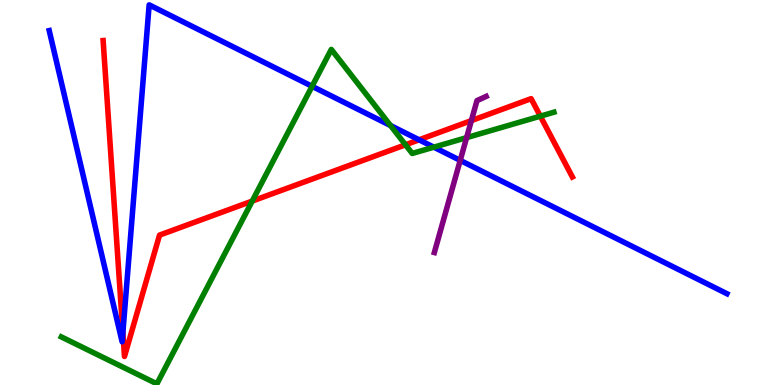[{'lines': ['blue', 'red'], 'intersections': [{'x': 1.59, 'y': 1.36}, {'x': 5.41, 'y': 6.37}]}, {'lines': ['green', 'red'], 'intersections': [{'x': 3.25, 'y': 4.78}, {'x': 5.23, 'y': 6.24}, {'x': 6.97, 'y': 6.98}]}, {'lines': ['purple', 'red'], 'intersections': [{'x': 6.08, 'y': 6.87}]}, {'lines': ['blue', 'green'], 'intersections': [{'x': 4.03, 'y': 7.76}, {'x': 5.04, 'y': 6.74}, {'x': 5.6, 'y': 6.18}]}, {'lines': ['blue', 'purple'], 'intersections': [{'x': 5.94, 'y': 5.83}]}, {'lines': ['green', 'purple'], 'intersections': [{'x': 6.02, 'y': 6.43}]}]